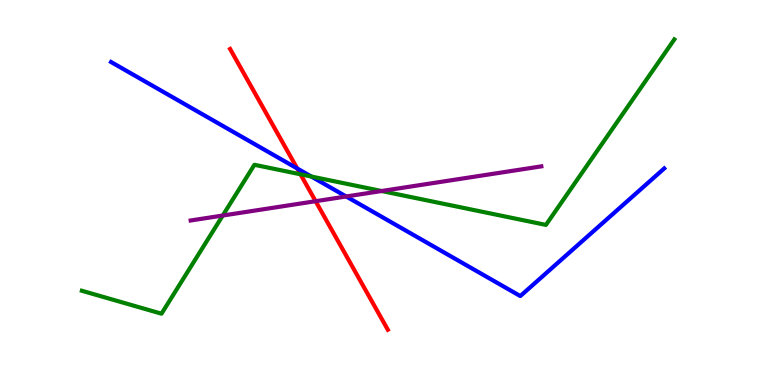[{'lines': ['blue', 'red'], 'intersections': [{'x': 3.84, 'y': 5.62}]}, {'lines': ['green', 'red'], 'intersections': [{'x': 3.88, 'y': 5.47}]}, {'lines': ['purple', 'red'], 'intersections': [{'x': 4.07, 'y': 4.77}]}, {'lines': ['blue', 'green'], 'intersections': [{'x': 4.02, 'y': 5.42}]}, {'lines': ['blue', 'purple'], 'intersections': [{'x': 4.47, 'y': 4.9}]}, {'lines': ['green', 'purple'], 'intersections': [{'x': 2.87, 'y': 4.4}, {'x': 4.92, 'y': 5.04}]}]